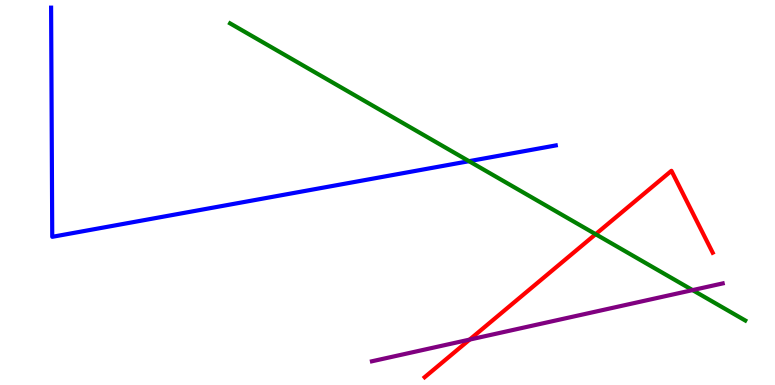[{'lines': ['blue', 'red'], 'intersections': []}, {'lines': ['green', 'red'], 'intersections': [{'x': 7.69, 'y': 3.92}]}, {'lines': ['purple', 'red'], 'intersections': [{'x': 6.06, 'y': 1.18}]}, {'lines': ['blue', 'green'], 'intersections': [{'x': 6.05, 'y': 5.81}]}, {'lines': ['blue', 'purple'], 'intersections': []}, {'lines': ['green', 'purple'], 'intersections': [{'x': 8.94, 'y': 2.46}]}]